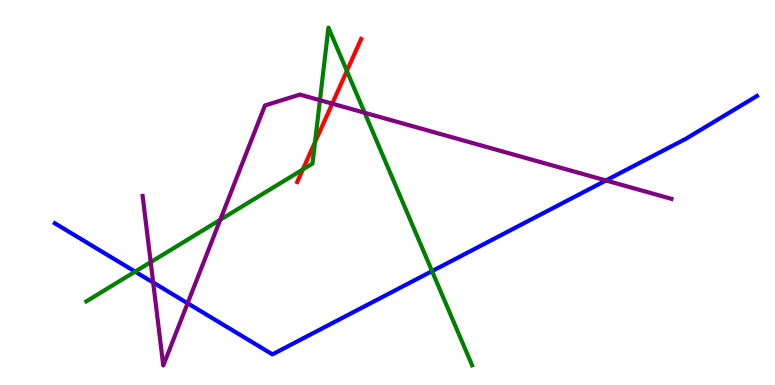[{'lines': ['blue', 'red'], 'intersections': []}, {'lines': ['green', 'red'], 'intersections': [{'x': 3.91, 'y': 5.6}, {'x': 4.06, 'y': 6.31}, {'x': 4.48, 'y': 8.16}]}, {'lines': ['purple', 'red'], 'intersections': [{'x': 4.29, 'y': 7.31}]}, {'lines': ['blue', 'green'], 'intersections': [{'x': 1.74, 'y': 2.94}, {'x': 5.57, 'y': 2.96}]}, {'lines': ['blue', 'purple'], 'intersections': [{'x': 1.98, 'y': 2.66}, {'x': 2.42, 'y': 2.12}, {'x': 7.82, 'y': 5.31}]}, {'lines': ['green', 'purple'], 'intersections': [{'x': 1.94, 'y': 3.19}, {'x': 2.84, 'y': 4.29}, {'x': 4.13, 'y': 7.4}, {'x': 4.71, 'y': 7.07}]}]